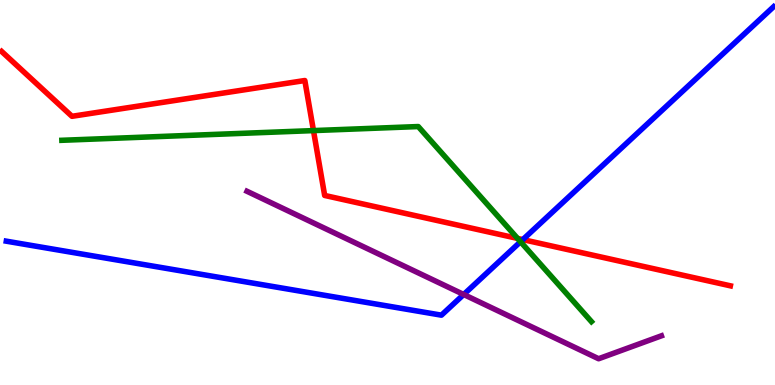[{'lines': ['blue', 'red'], 'intersections': [{'x': 6.75, 'y': 3.78}]}, {'lines': ['green', 'red'], 'intersections': [{'x': 4.04, 'y': 6.61}, {'x': 6.68, 'y': 3.81}]}, {'lines': ['purple', 'red'], 'intersections': []}, {'lines': ['blue', 'green'], 'intersections': [{'x': 6.72, 'y': 3.72}]}, {'lines': ['blue', 'purple'], 'intersections': [{'x': 5.98, 'y': 2.35}]}, {'lines': ['green', 'purple'], 'intersections': []}]